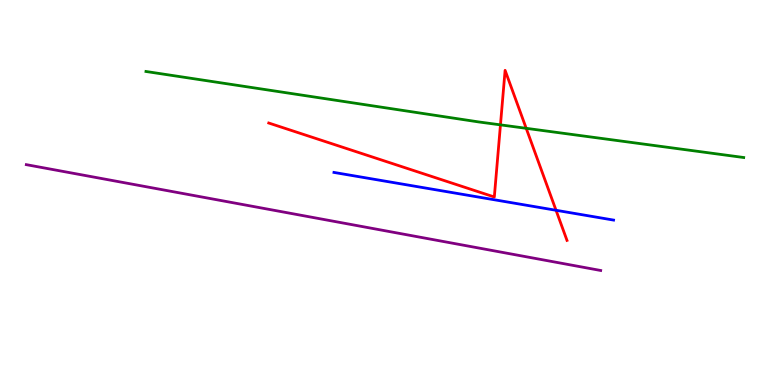[{'lines': ['blue', 'red'], 'intersections': [{'x': 7.17, 'y': 4.54}]}, {'lines': ['green', 'red'], 'intersections': [{'x': 6.46, 'y': 6.76}, {'x': 6.79, 'y': 6.67}]}, {'lines': ['purple', 'red'], 'intersections': []}, {'lines': ['blue', 'green'], 'intersections': []}, {'lines': ['blue', 'purple'], 'intersections': []}, {'lines': ['green', 'purple'], 'intersections': []}]